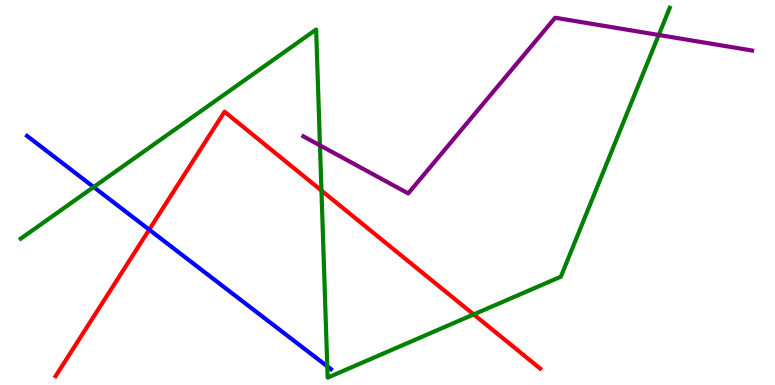[{'lines': ['blue', 'red'], 'intersections': [{'x': 1.93, 'y': 4.03}]}, {'lines': ['green', 'red'], 'intersections': [{'x': 4.15, 'y': 5.05}, {'x': 6.11, 'y': 1.83}]}, {'lines': ['purple', 'red'], 'intersections': []}, {'lines': ['blue', 'green'], 'intersections': [{'x': 1.21, 'y': 5.14}, {'x': 4.22, 'y': 0.485}]}, {'lines': ['blue', 'purple'], 'intersections': []}, {'lines': ['green', 'purple'], 'intersections': [{'x': 4.13, 'y': 6.22}, {'x': 8.5, 'y': 9.09}]}]